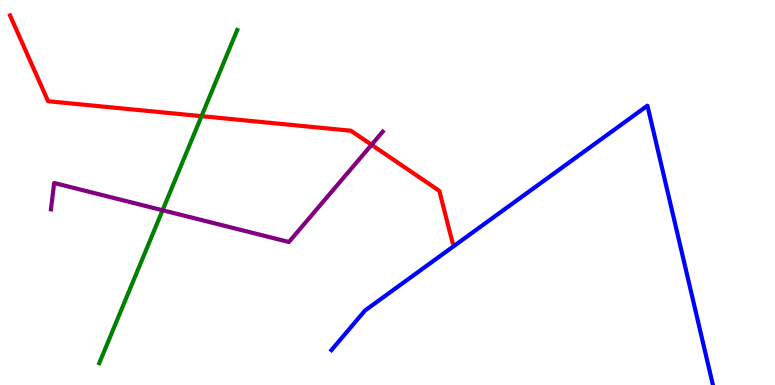[{'lines': ['blue', 'red'], 'intersections': []}, {'lines': ['green', 'red'], 'intersections': [{'x': 2.6, 'y': 6.98}]}, {'lines': ['purple', 'red'], 'intersections': [{'x': 4.79, 'y': 6.24}]}, {'lines': ['blue', 'green'], 'intersections': []}, {'lines': ['blue', 'purple'], 'intersections': []}, {'lines': ['green', 'purple'], 'intersections': [{'x': 2.1, 'y': 4.54}]}]